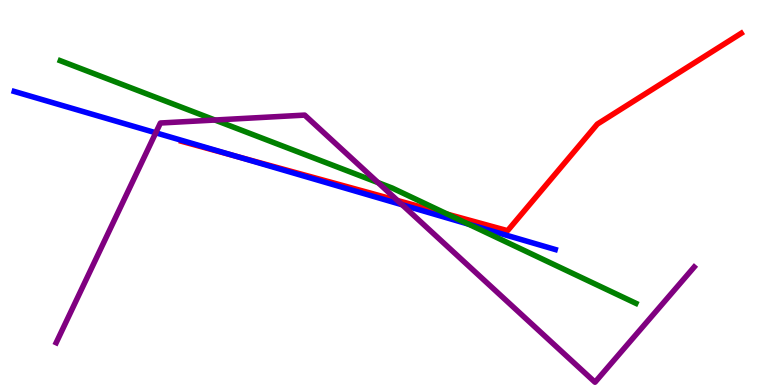[{'lines': ['blue', 'red'], 'intersections': [{'x': 3.04, 'y': 5.94}]}, {'lines': ['green', 'red'], 'intersections': [{'x': 5.78, 'y': 4.44}]}, {'lines': ['purple', 'red'], 'intersections': [{'x': 5.13, 'y': 4.79}]}, {'lines': ['blue', 'green'], 'intersections': [{'x': 6.05, 'y': 4.18}]}, {'lines': ['blue', 'purple'], 'intersections': [{'x': 2.01, 'y': 6.55}, {'x': 5.19, 'y': 4.68}]}, {'lines': ['green', 'purple'], 'intersections': [{'x': 2.77, 'y': 6.88}, {'x': 4.88, 'y': 5.26}]}]